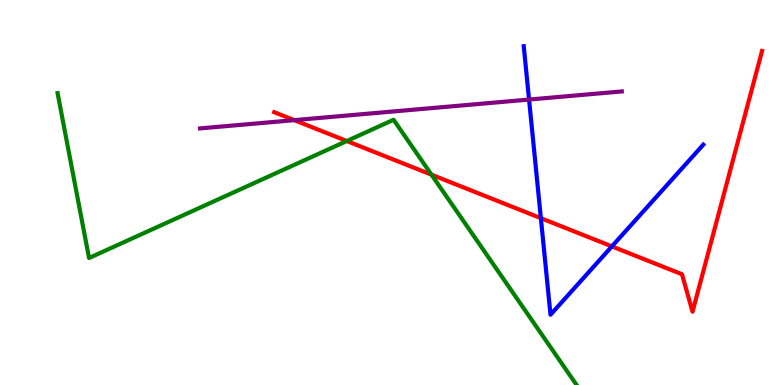[{'lines': ['blue', 'red'], 'intersections': [{'x': 6.98, 'y': 4.33}, {'x': 7.9, 'y': 3.6}]}, {'lines': ['green', 'red'], 'intersections': [{'x': 4.47, 'y': 6.34}, {'x': 5.57, 'y': 5.46}]}, {'lines': ['purple', 'red'], 'intersections': [{'x': 3.8, 'y': 6.88}]}, {'lines': ['blue', 'green'], 'intersections': []}, {'lines': ['blue', 'purple'], 'intersections': [{'x': 6.83, 'y': 7.41}]}, {'lines': ['green', 'purple'], 'intersections': []}]